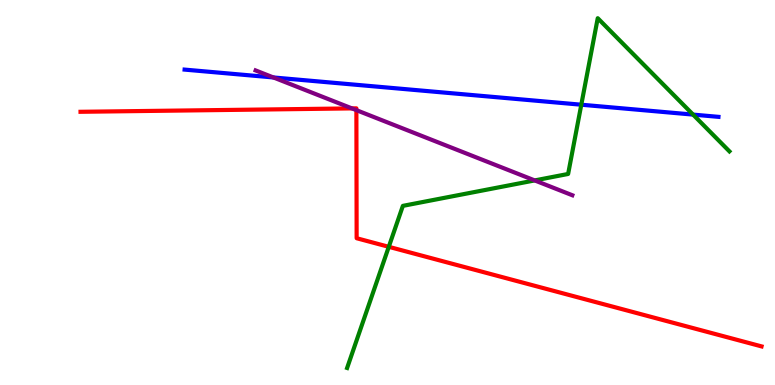[{'lines': ['blue', 'red'], 'intersections': []}, {'lines': ['green', 'red'], 'intersections': [{'x': 5.02, 'y': 3.59}]}, {'lines': ['purple', 'red'], 'intersections': [{'x': 4.54, 'y': 7.18}, {'x': 4.6, 'y': 7.14}]}, {'lines': ['blue', 'green'], 'intersections': [{'x': 7.5, 'y': 7.28}, {'x': 8.94, 'y': 7.02}]}, {'lines': ['blue', 'purple'], 'intersections': [{'x': 3.53, 'y': 7.99}]}, {'lines': ['green', 'purple'], 'intersections': [{'x': 6.9, 'y': 5.31}]}]